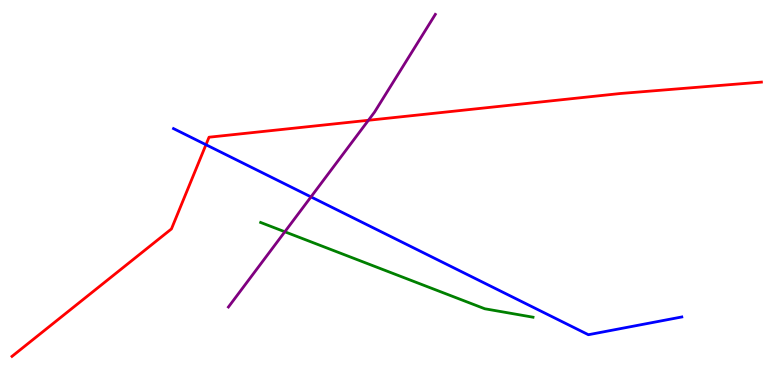[{'lines': ['blue', 'red'], 'intersections': [{'x': 2.66, 'y': 6.24}]}, {'lines': ['green', 'red'], 'intersections': []}, {'lines': ['purple', 'red'], 'intersections': [{'x': 4.75, 'y': 6.88}]}, {'lines': ['blue', 'green'], 'intersections': []}, {'lines': ['blue', 'purple'], 'intersections': [{'x': 4.01, 'y': 4.89}]}, {'lines': ['green', 'purple'], 'intersections': [{'x': 3.68, 'y': 3.98}]}]